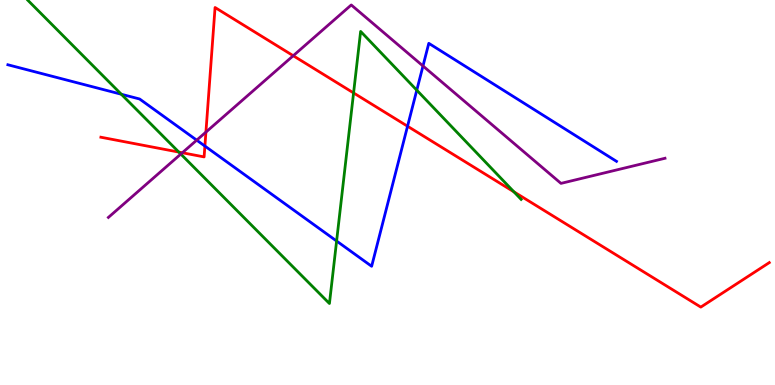[{'lines': ['blue', 'red'], 'intersections': [{'x': 2.64, 'y': 6.21}, {'x': 5.26, 'y': 6.72}]}, {'lines': ['green', 'red'], 'intersections': [{'x': 2.31, 'y': 6.05}, {'x': 4.56, 'y': 7.59}, {'x': 6.63, 'y': 5.02}]}, {'lines': ['purple', 'red'], 'intersections': [{'x': 2.35, 'y': 6.03}, {'x': 2.66, 'y': 6.57}, {'x': 3.78, 'y': 8.55}]}, {'lines': ['blue', 'green'], 'intersections': [{'x': 1.57, 'y': 7.55}, {'x': 4.34, 'y': 3.74}, {'x': 5.38, 'y': 7.66}]}, {'lines': ['blue', 'purple'], 'intersections': [{'x': 2.54, 'y': 6.36}, {'x': 5.46, 'y': 8.29}]}, {'lines': ['green', 'purple'], 'intersections': [{'x': 2.33, 'y': 6.0}]}]